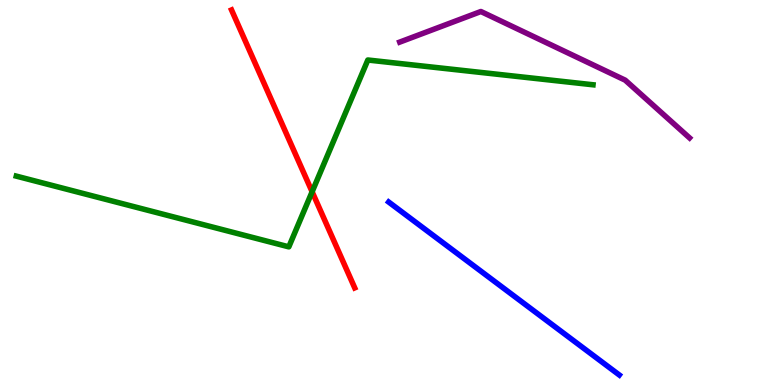[{'lines': ['blue', 'red'], 'intersections': []}, {'lines': ['green', 'red'], 'intersections': [{'x': 4.03, 'y': 5.02}]}, {'lines': ['purple', 'red'], 'intersections': []}, {'lines': ['blue', 'green'], 'intersections': []}, {'lines': ['blue', 'purple'], 'intersections': []}, {'lines': ['green', 'purple'], 'intersections': []}]